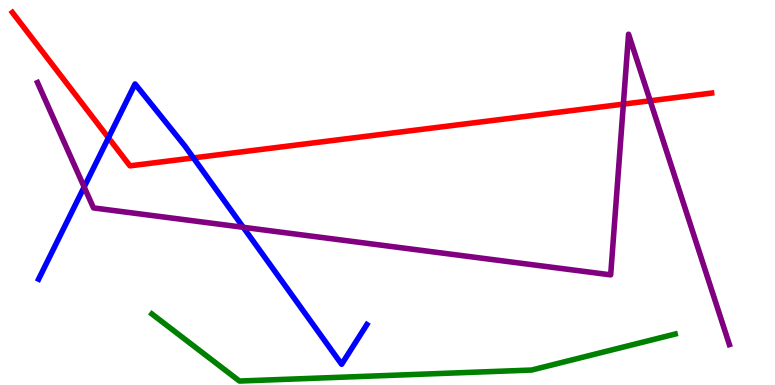[{'lines': ['blue', 'red'], 'intersections': [{'x': 1.4, 'y': 6.42}, {'x': 2.5, 'y': 5.9}]}, {'lines': ['green', 'red'], 'intersections': []}, {'lines': ['purple', 'red'], 'intersections': [{'x': 8.04, 'y': 7.3}, {'x': 8.39, 'y': 7.38}]}, {'lines': ['blue', 'green'], 'intersections': []}, {'lines': ['blue', 'purple'], 'intersections': [{'x': 1.09, 'y': 5.14}, {'x': 3.14, 'y': 4.1}]}, {'lines': ['green', 'purple'], 'intersections': []}]